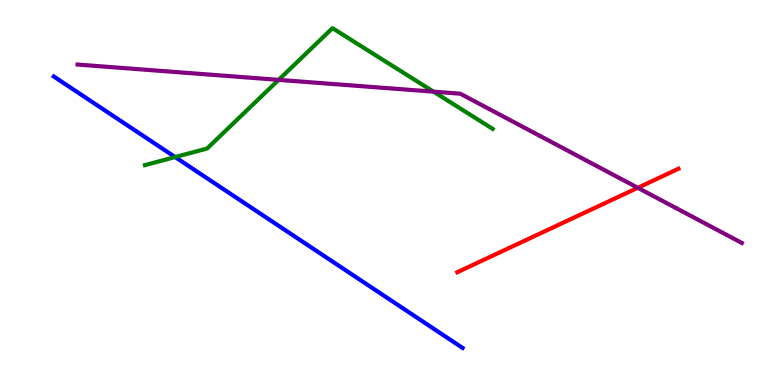[{'lines': ['blue', 'red'], 'intersections': []}, {'lines': ['green', 'red'], 'intersections': []}, {'lines': ['purple', 'red'], 'intersections': [{'x': 8.23, 'y': 5.12}]}, {'lines': ['blue', 'green'], 'intersections': [{'x': 2.26, 'y': 5.92}]}, {'lines': ['blue', 'purple'], 'intersections': []}, {'lines': ['green', 'purple'], 'intersections': [{'x': 3.6, 'y': 7.93}, {'x': 5.59, 'y': 7.62}]}]